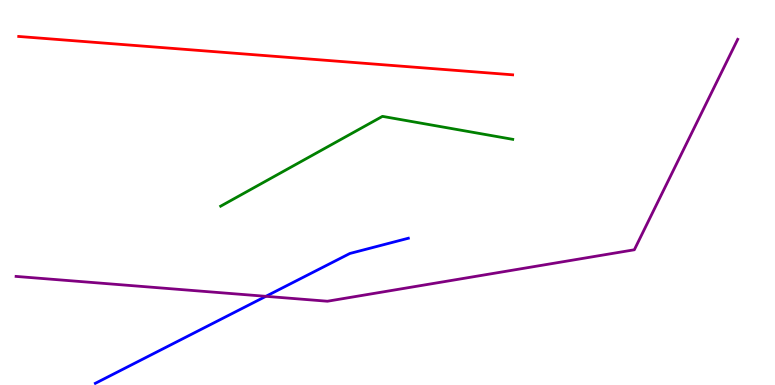[{'lines': ['blue', 'red'], 'intersections': []}, {'lines': ['green', 'red'], 'intersections': []}, {'lines': ['purple', 'red'], 'intersections': []}, {'lines': ['blue', 'green'], 'intersections': []}, {'lines': ['blue', 'purple'], 'intersections': [{'x': 3.43, 'y': 2.3}]}, {'lines': ['green', 'purple'], 'intersections': []}]